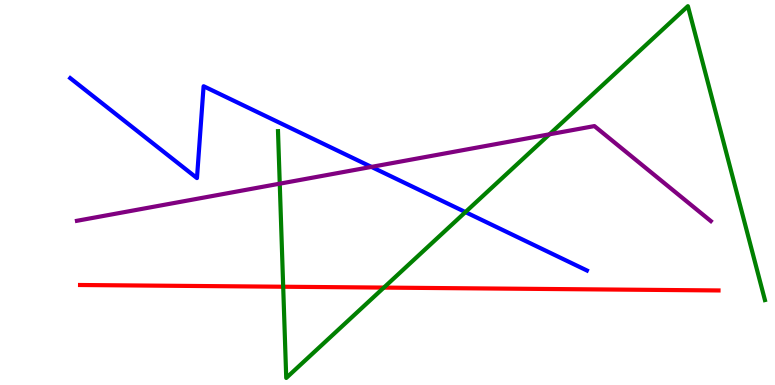[{'lines': ['blue', 'red'], 'intersections': []}, {'lines': ['green', 'red'], 'intersections': [{'x': 3.65, 'y': 2.55}, {'x': 4.95, 'y': 2.53}]}, {'lines': ['purple', 'red'], 'intersections': []}, {'lines': ['blue', 'green'], 'intersections': [{'x': 6.01, 'y': 4.49}]}, {'lines': ['blue', 'purple'], 'intersections': [{'x': 4.79, 'y': 5.66}]}, {'lines': ['green', 'purple'], 'intersections': [{'x': 3.61, 'y': 5.23}, {'x': 7.09, 'y': 6.51}]}]